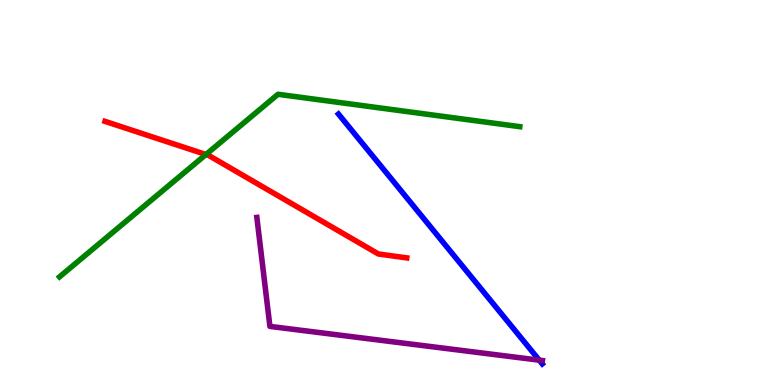[{'lines': ['blue', 'red'], 'intersections': []}, {'lines': ['green', 'red'], 'intersections': [{'x': 2.66, 'y': 5.99}]}, {'lines': ['purple', 'red'], 'intersections': []}, {'lines': ['blue', 'green'], 'intersections': []}, {'lines': ['blue', 'purple'], 'intersections': [{'x': 6.96, 'y': 0.645}]}, {'lines': ['green', 'purple'], 'intersections': []}]